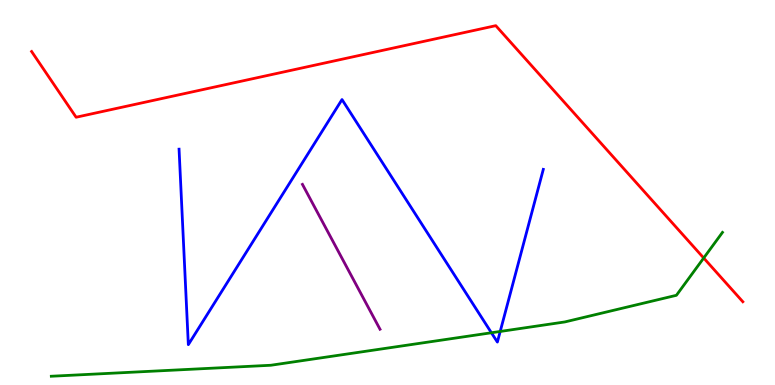[{'lines': ['blue', 'red'], 'intersections': []}, {'lines': ['green', 'red'], 'intersections': [{'x': 9.08, 'y': 3.3}]}, {'lines': ['purple', 'red'], 'intersections': []}, {'lines': ['blue', 'green'], 'intersections': [{'x': 6.34, 'y': 1.36}, {'x': 6.45, 'y': 1.39}]}, {'lines': ['blue', 'purple'], 'intersections': []}, {'lines': ['green', 'purple'], 'intersections': []}]